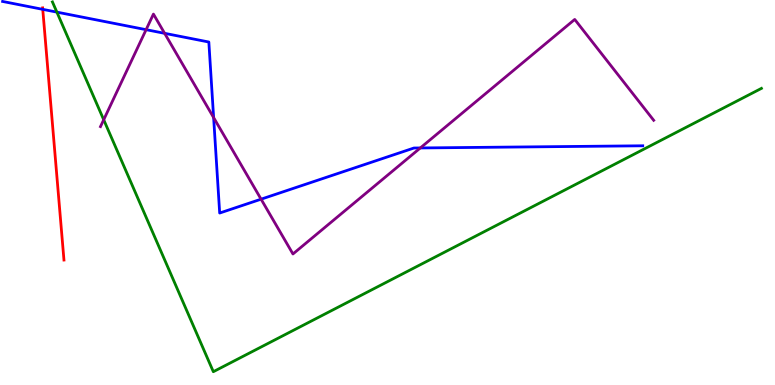[{'lines': ['blue', 'red'], 'intersections': [{'x': 0.552, 'y': 9.76}]}, {'lines': ['green', 'red'], 'intersections': []}, {'lines': ['purple', 'red'], 'intersections': []}, {'lines': ['blue', 'green'], 'intersections': [{'x': 0.734, 'y': 9.69}]}, {'lines': ['blue', 'purple'], 'intersections': [{'x': 1.89, 'y': 9.23}, {'x': 2.12, 'y': 9.13}, {'x': 2.76, 'y': 6.95}, {'x': 3.37, 'y': 4.83}, {'x': 5.42, 'y': 6.16}]}, {'lines': ['green', 'purple'], 'intersections': [{'x': 1.34, 'y': 6.89}]}]